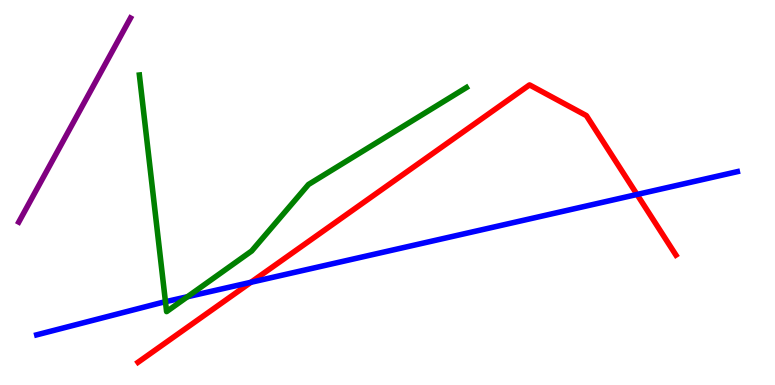[{'lines': ['blue', 'red'], 'intersections': [{'x': 3.24, 'y': 2.67}, {'x': 8.22, 'y': 4.95}]}, {'lines': ['green', 'red'], 'intersections': []}, {'lines': ['purple', 'red'], 'intersections': []}, {'lines': ['blue', 'green'], 'intersections': [{'x': 2.13, 'y': 2.16}, {'x': 2.42, 'y': 2.29}]}, {'lines': ['blue', 'purple'], 'intersections': []}, {'lines': ['green', 'purple'], 'intersections': []}]